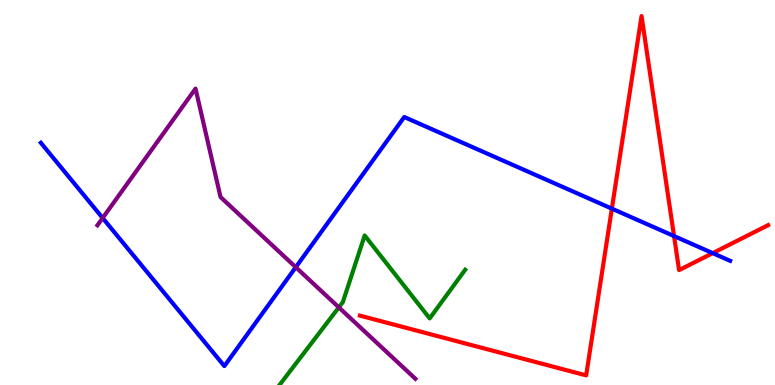[{'lines': ['blue', 'red'], 'intersections': [{'x': 7.9, 'y': 4.58}, {'x': 8.7, 'y': 3.87}, {'x': 9.2, 'y': 3.43}]}, {'lines': ['green', 'red'], 'intersections': []}, {'lines': ['purple', 'red'], 'intersections': []}, {'lines': ['blue', 'green'], 'intersections': []}, {'lines': ['blue', 'purple'], 'intersections': [{'x': 1.32, 'y': 4.34}, {'x': 3.82, 'y': 3.06}]}, {'lines': ['green', 'purple'], 'intersections': [{'x': 4.37, 'y': 2.02}]}]